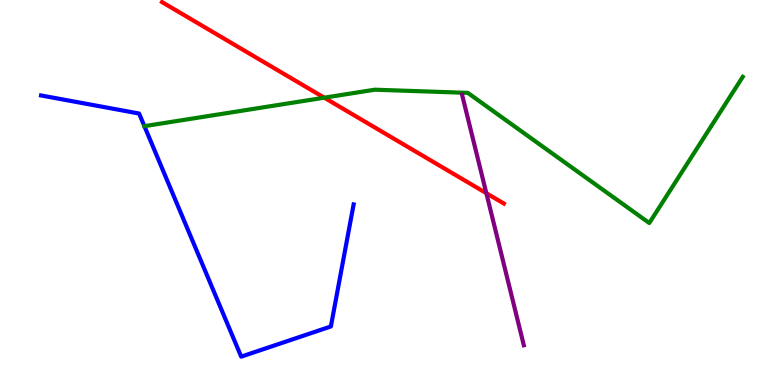[{'lines': ['blue', 'red'], 'intersections': []}, {'lines': ['green', 'red'], 'intersections': [{'x': 4.18, 'y': 7.46}]}, {'lines': ['purple', 'red'], 'intersections': [{'x': 6.28, 'y': 4.98}]}, {'lines': ['blue', 'green'], 'intersections': [{'x': 1.86, 'y': 6.72}]}, {'lines': ['blue', 'purple'], 'intersections': []}, {'lines': ['green', 'purple'], 'intersections': []}]